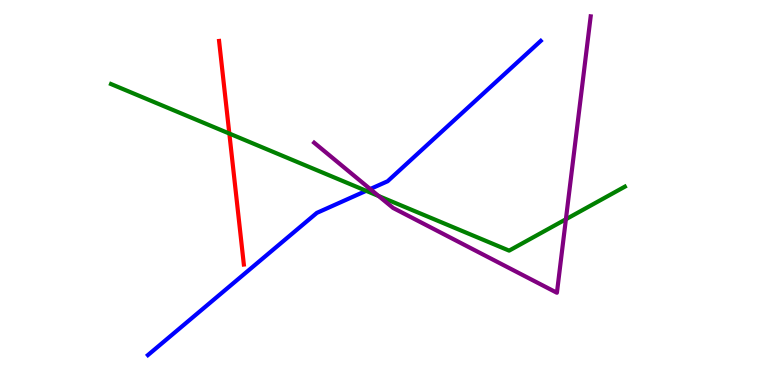[{'lines': ['blue', 'red'], 'intersections': []}, {'lines': ['green', 'red'], 'intersections': [{'x': 2.96, 'y': 6.53}]}, {'lines': ['purple', 'red'], 'intersections': []}, {'lines': ['blue', 'green'], 'intersections': [{'x': 4.73, 'y': 5.04}]}, {'lines': ['blue', 'purple'], 'intersections': [{'x': 4.78, 'y': 5.09}]}, {'lines': ['green', 'purple'], 'intersections': [{'x': 4.89, 'y': 4.91}, {'x': 7.3, 'y': 4.31}]}]